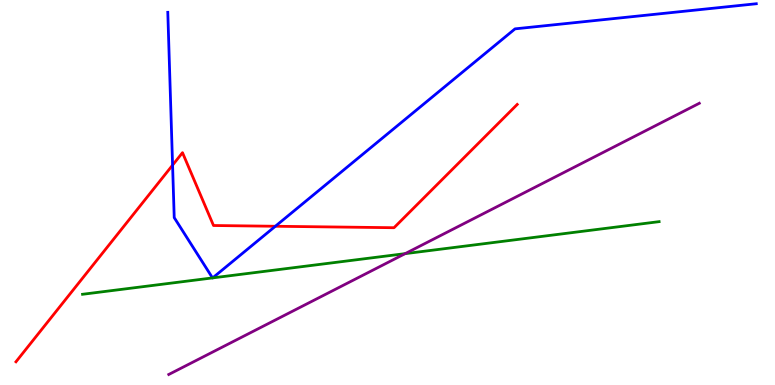[{'lines': ['blue', 'red'], 'intersections': [{'x': 2.23, 'y': 5.71}, {'x': 3.55, 'y': 4.12}]}, {'lines': ['green', 'red'], 'intersections': []}, {'lines': ['purple', 'red'], 'intersections': []}, {'lines': ['blue', 'green'], 'intersections': [{'x': 2.74, 'y': 2.78}, {'x': 2.74, 'y': 2.78}]}, {'lines': ['blue', 'purple'], 'intersections': []}, {'lines': ['green', 'purple'], 'intersections': [{'x': 5.23, 'y': 3.41}]}]